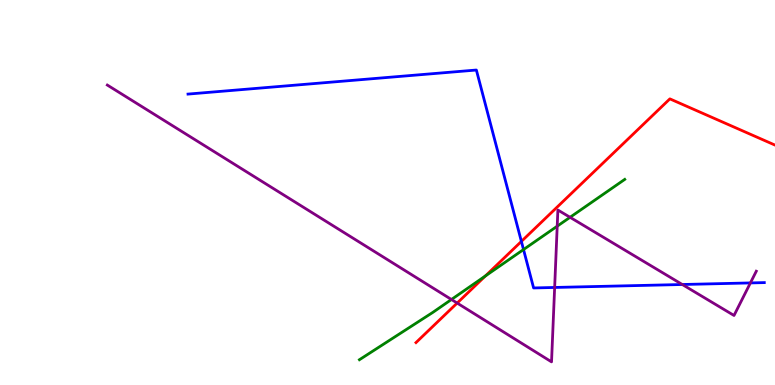[{'lines': ['blue', 'red'], 'intersections': [{'x': 6.73, 'y': 3.73}]}, {'lines': ['green', 'red'], 'intersections': [{'x': 6.26, 'y': 2.83}]}, {'lines': ['purple', 'red'], 'intersections': [{'x': 5.9, 'y': 2.13}]}, {'lines': ['blue', 'green'], 'intersections': [{'x': 6.76, 'y': 3.52}]}, {'lines': ['blue', 'purple'], 'intersections': [{'x': 7.16, 'y': 2.53}, {'x': 8.8, 'y': 2.61}, {'x': 9.68, 'y': 2.65}]}, {'lines': ['green', 'purple'], 'intersections': [{'x': 5.82, 'y': 2.22}, {'x': 7.19, 'y': 4.12}, {'x': 7.36, 'y': 4.36}]}]